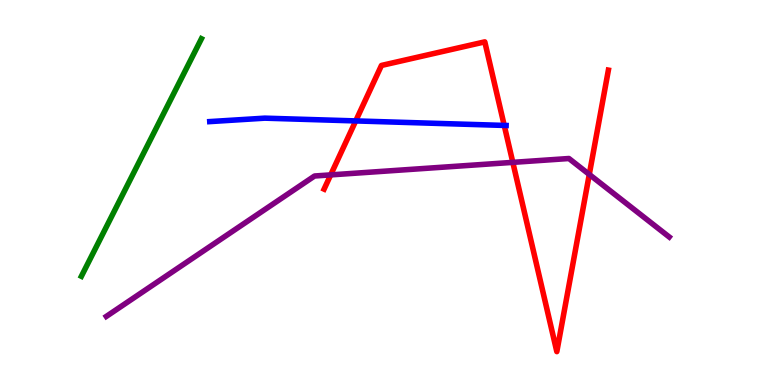[{'lines': ['blue', 'red'], 'intersections': [{'x': 4.59, 'y': 6.86}, {'x': 6.51, 'y': 6.74}]}, {'lines': ['green', 'red'], 'intersections': []}, {'lines': ['purple', 'red'], 'intersections': [{'x': 4.27, 'y': 5.46}, {'x': 6.62, 'y': 5.78}, {'x': 7.6, 'y': 5.47}]}, {'lines': ['blue', 'green'], 'intersections': []}, {'lines': ['blue', 'purple'], 'intersections': []}, {'lines': ['green', 'purple'], 'intersections': []}]